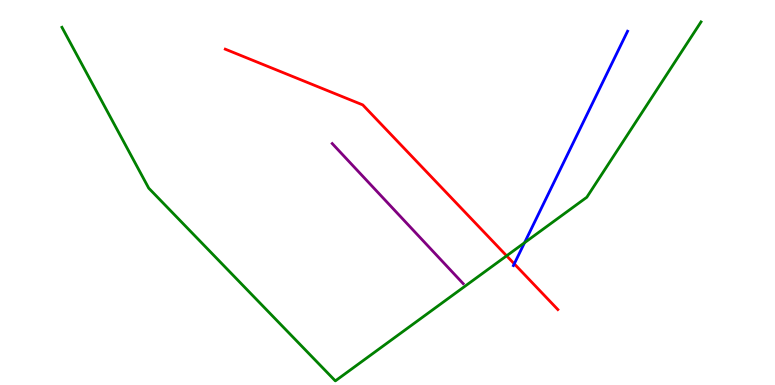[{'lines': ['blue', 'red'], 'intersections': [{'x': 6.64, 'y': 3.15}]}, {'lines': ['green', 'red'], 'intersections': [{'x': 6.54, 'y': 3.36}]}, {'lines': ['purple', 'red'], 'intersections': []}, {'lines': ['blue', 'green'], 'intersections': [{'x': 6.77, 'y': 3.7}]}, {'lines': ['blue', 'purple'], 'intersections': []}, {'lines': ['green', 'purple'], 'intersections': []}]